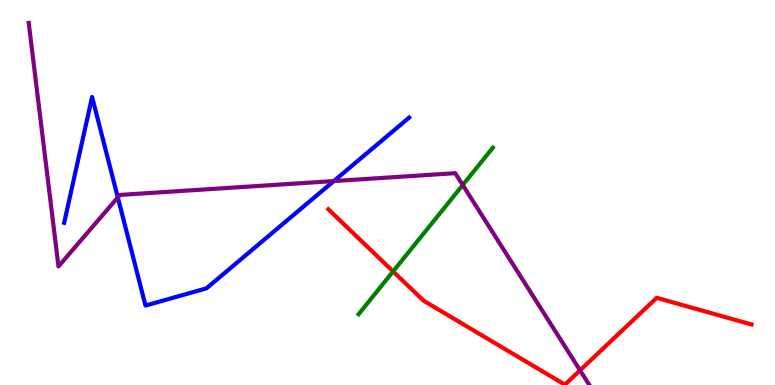[{'lines': ['blue', 'red'], 'intersections': []}, {'lines': ['green', 'red'], 'intersections': [{'x': 5.07, 'y': 2.95}]}, {'lines': ['purple', 'red'], 'intersections': [{'x': 7.48, 'y': 0.381}]}, {'lines': ['blue', 'green'], 'intersections': []}, {'lines': ['blue', 'purple'], 'intersections': [{'x': 1.52, 'y': 4.87}, {'x': 4.31, 'y': 5.3}]}, {'lines': ['green', 'purple'], 'intersections': [{'x': 5.97, 'y': 5.19}]}]